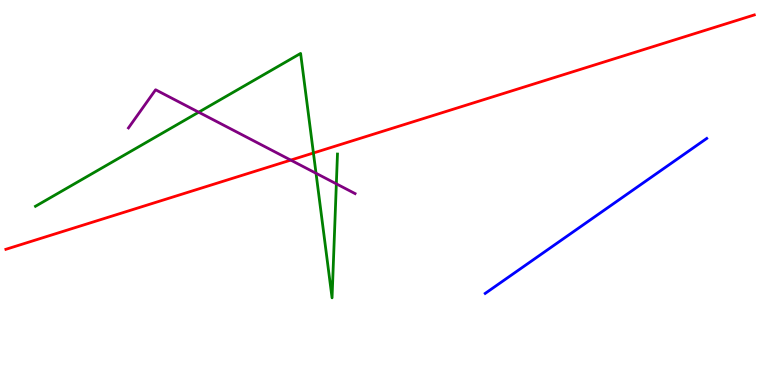[{'lines': ['blue', 'red'], 'intersections': []}, {'lines': ['green', 'red'], 'intersections': [{'x': 4.04, 'y': 6.03}]}, {'lines': ['purple', 'red'], 'intersections': [{'x': 3.75, 'y': 5.84}]}, {'lines': ['blue', 'green'], 'intersections': []}, {'lines': ['blue', 'purple'], 'intersections': []}, {'lines': ['green', 'purple'], 'intersections': [{'x': 2.56, 'y': 7.09}, {'x': 4.08, 'y': 5.5}, {'x': 4.34, 'y': 5.22}]}]